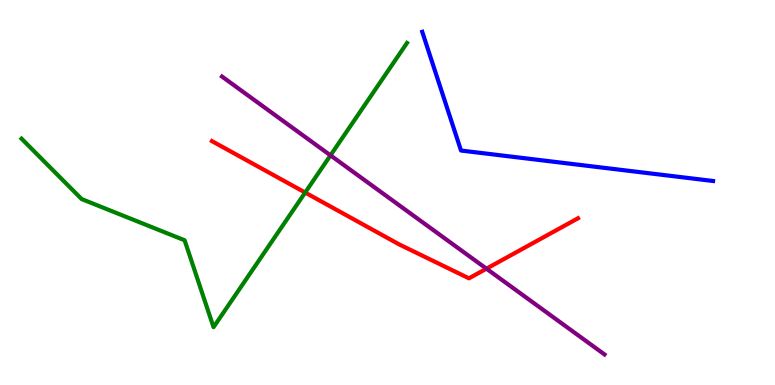[{'lines': ['blue', 'red'], 'intersections': []}, {'lines': ['green', 'red'], 'intersections': [{'x': 3.94, 'y': 5.0}]}, {'lines': ['purple', 'red'], 'intersections': [{'x': 6.28, 'y': 3.02}]}, {'lines': ['blue', 'green'], 'intersections': []}, {'lines': ['blue', 'purple'], 'intersections': []}, {'lines': ['green', 'purple'], 'intersections': [{'x': 4.26, 'y': 5.96}]}]